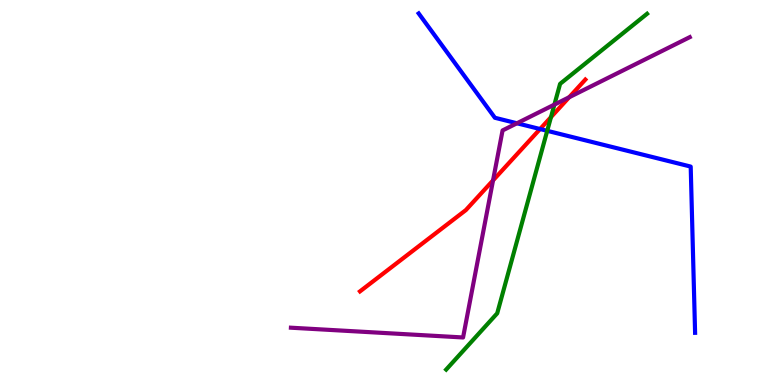[{'lines': ['blue', 'red'], 'intersections': [{'x': 6.97, 'y': 6.65}]}, {'lines': ['green', 'red'], 'intersections': [{'x': 7.11, 'y': 6.96}]}, {'lines': ['purple', 'red'], 'intersections': [{'x': 6.36, 'y': 5.31}, {'x': 7.34, 'y': 7.47}]}, {'lines': ['blue', 'green'], 'intersections': [{'x': 7.06, 'y': 6.6}]}, {'lines': ['blue', 'purple'], 'intersections': [{'x': 6.67, 'y': 6.8}]}, {'lines': ['green', 'purple'], 'intersections': [{'x': 7.15, 'y': 7.28}]}]